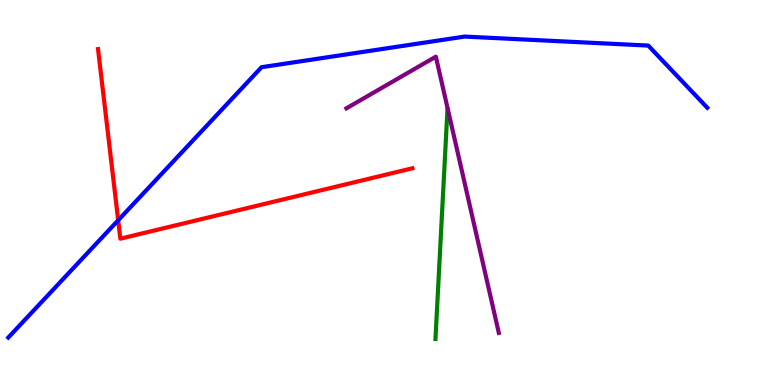[{'lines': ['blue', 'red'], 'intersections': [{'x': 1.52, 'y': 4.28}]}, {'lines': ['green', 'red'], 'intersections': []}, {'lines': ['purple', 'red'], 'intersections': []}, {'lines': ['blue', 'green'], 'intersections': []}, {'lines': ['blue', 'purple'], 'intersections': []}, {'lines': ['green', 'purple'], 'intersections': []}]